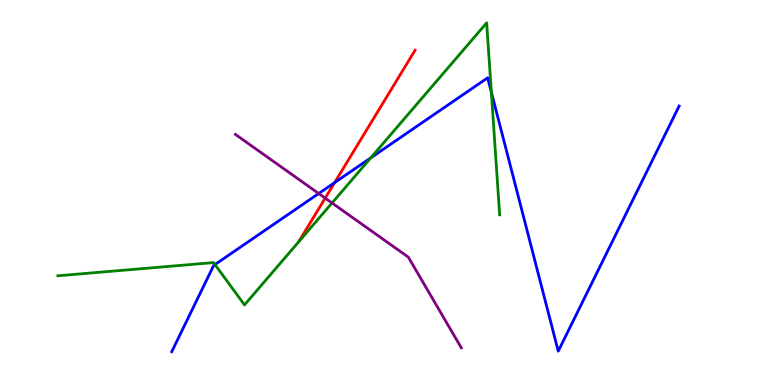[{'lines': ['blue', 'red'], 'intersections': [{'x': 4.32, 'y': 5.26}]}, {'lines': ['green', 'red'], 'intersections': []}, {'lines': ['purple', 'red'], 'intersections': [{'x': 4.2, 'y': 4.85}]}, {'lines': ['blue', 'green'], 'intersections': [{'x': 2.77, 'y': 3.13}, {'x': 4.78, 'y': 5.9}, {'x': 6.34, 'y': 7.61}]}, {'lines': ['blue', 'purple'], 'intersections': [{'x': 4.11, 'y': 4.97}]}, {'lines': ['green', 'purple'], 'intersections': [{'x': 4.28, 'y': 4.73}]}]